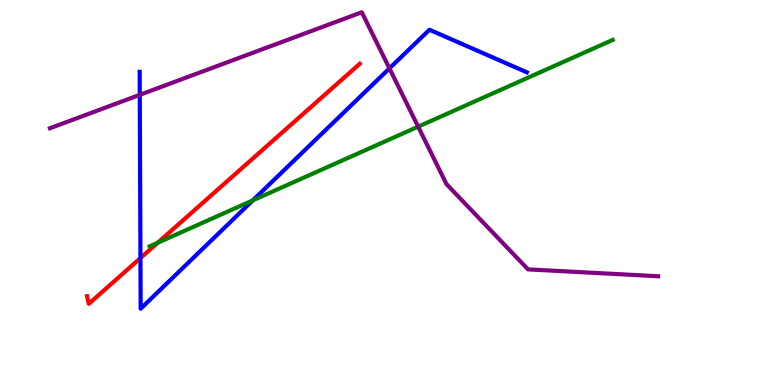[{'lines': ['blue', 'red'], 'intersections': [{'x': 1.81, 'y': 3.3}]}, {'lines': ['green', 'red'], 'intersections': [{'x': 2.03, 'y': 3.69}]}, {'lines': ['purple', 'red'], 'intersections': []}, {'lines': ['blue', 'green'], 'intersections': [{'x': 3.26, 'y': 4.8}]}, {'lines': ['blue', 'purple'], 'intersections': [{'x': 1.8, 'y': 7.54}, {'x': 5.03, 'y': 8.22}]}, {'lines': ['green', 'purple'], 'intersections': [{'x': 5.4, 'y': 6.71}]}]